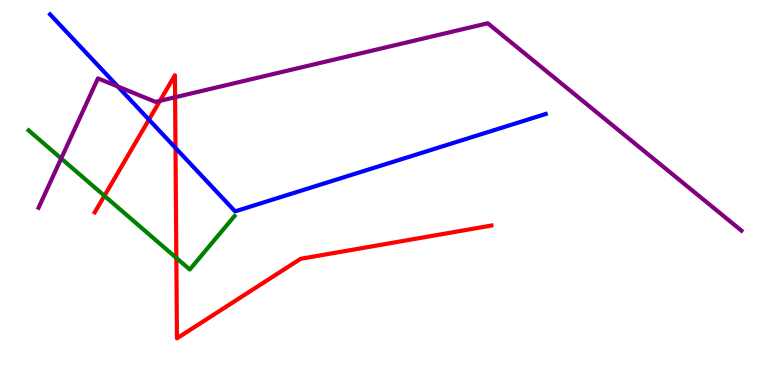[{'lines': ['blue', 'red'], 'intersections': [{'x': 1.92, 'y': 6.89}, {'x': 2.26, 'y': 6.16}]}, {'lines': ['green', 'red'], 'intersections': [{'x': 1.35, 'y': 4.91}, {'x': 2.28, 'y': 3.3}]}, {'lines': ['purple', 'red'], 'intersections': [{'x': 2.06, 'y': 7.38}, {'x': 2.26, 'y': 7.47}]}, {'lines': ['blue', 'green'], 'intersections': []}, {'lines': ['blue', 'purple'], 'intersections': [{'x': 1.52, 'y': 7.75}]}, {'lines': ['green', 'purple'], 'intersections': [{'x': 0.789, 'y': 5.88}]}]